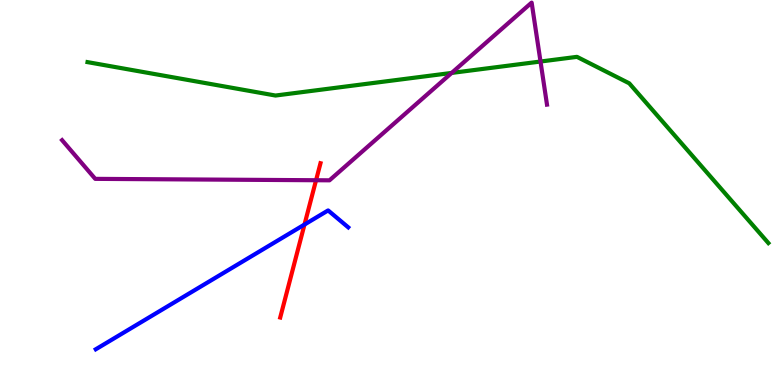[{'lines': ['blue', 'red'], 'intersections': [{'x': 3.93, 'y': 4.17}]}, {'lines': ['green', 'red'], 'intersections': []}, {'lines': ['purple', 'red'], 'intersections': [{'x': 4.08, 'y': 5.32}]}, {'lines': ['blue', 'green'], 'intersections': []}, {'lines': ['blue', 'purple'], 'intersections': []}, {'lines': ['green', 'purple'], 'intersections': [{'x': 5.83, 'y': 8.11}, {'x': 6.97, 'y': 8.4}]}]